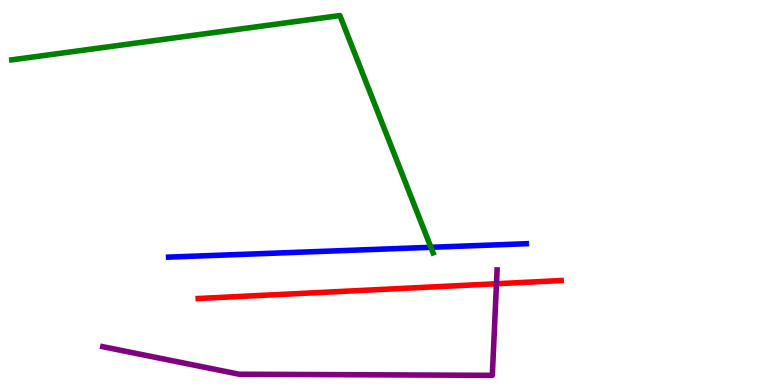[{'lines': ['blue', 'red'], 'intersections': []}, {'lines': ['green', 'red'], 'intersections': []}, {'lines': ['purple', 'red'], 'intersections': [{'x': 6.41, 'y': 2.63}]}, {'lines': ['blue', 'green'], 'intersections': [{'x': 5.56, 'y': 3.58}]}, {'lines': ['blue', 'purple'], 'intersections': []}, {'lines': ['green', 'purple'], 'intersections': []}]